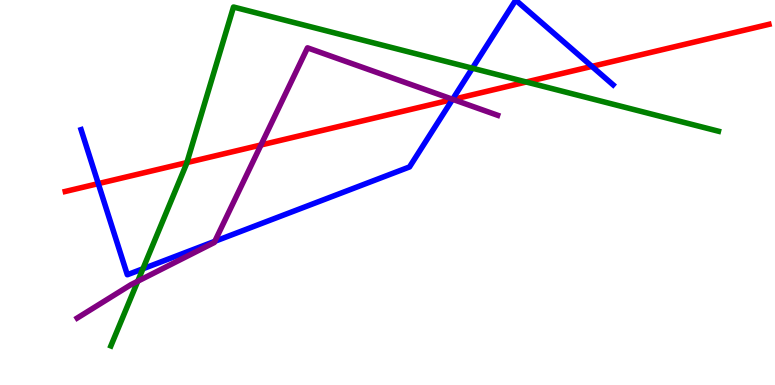[{'lines': ['blue', 'red'], 'intersections': [{'x': 1.27, 'y': 5.23}, {'x': 5.84, 'y': 7.42}, {'x': 7.64, 'y': 8.28}]}, {'lines': ['green', 'red'], 'intersections': [{'x': 2.41, 'y': 5.78}, {'x': 6.79, 'y': 7.87}]}, {'lines': ['purple', 'red'], 'intersections': [{'x': 3.37, 'y': 6.23}, {'x': 5.84, 'y': 7.42}]}, {'lines': ['blue', 'green'], 'intersections': [{'x': 1.84, 'y': 3.02}, {'x': 6.1, 'y': 8.23}]}, {'lines': ['blue', 'purple'], 'intersections': [{'x': 2.77, 'y': 3.73}, {'x': 5.84, 'y': 7.42}]}, {'lines': ['green', 'purple'], 'intersections': [{'x': 1.78, 'y': 2.7}]}]